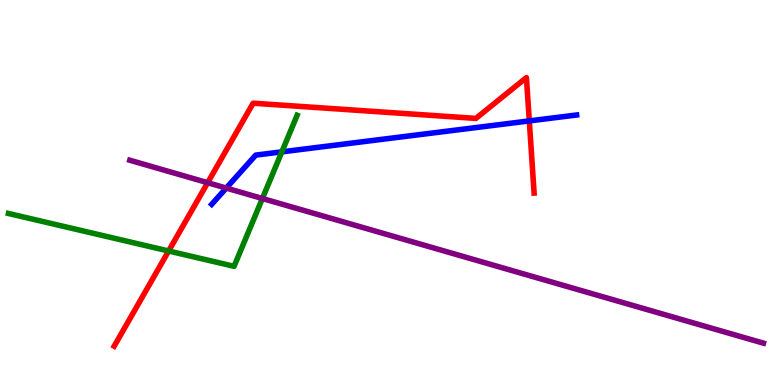[{'lines': ['blue', 'red'], 'intersections': [{'x': 6.83, 'y': 6.86}]}, {'lines': ['green', 'red'], 'intersections': [{'x': 2.18, 'y': 3.48}]}, {'lines': ['purple', 'red'], 'intersections': [{'x': 2.68, 'y': 5.25}]}, {'lines': ['blue', 'green'], 'intersections': [{'x': 3.64, 'y': 6.06}]}, {'lines': ['blue', 'purple'], 'intersections': [{'x': 2.92, 'y': 5.12}]}, {'lines': ['green', 'purple'], 'intersections': [{'x': 3.39, 'y': 4.84}]}]